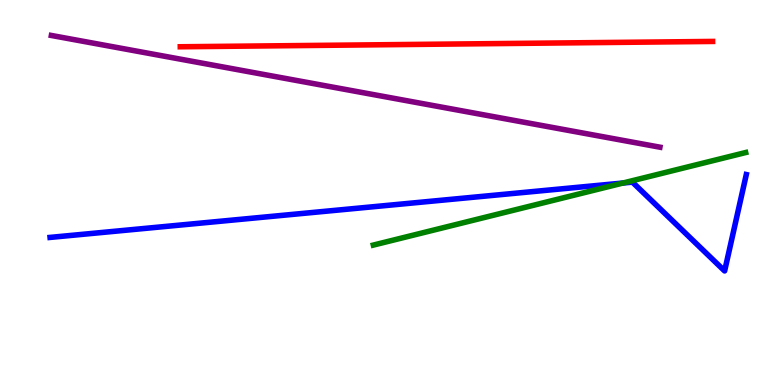[{'lines': ['blue', 'red'], 'intersections': []}, {'lines': ['green', 'red'], 'intersections': []}, {'lines': ['purple', 'red'], 'intersections': []}, {'lines': ['blue', 'green'], 'intersections': [{'x': 8.04, 'y': 5.25}]}, {'lines': ['blue', 'purple'], 'intersections': []}, {'lines': ['green', 'purple'], 'intersections': []}]